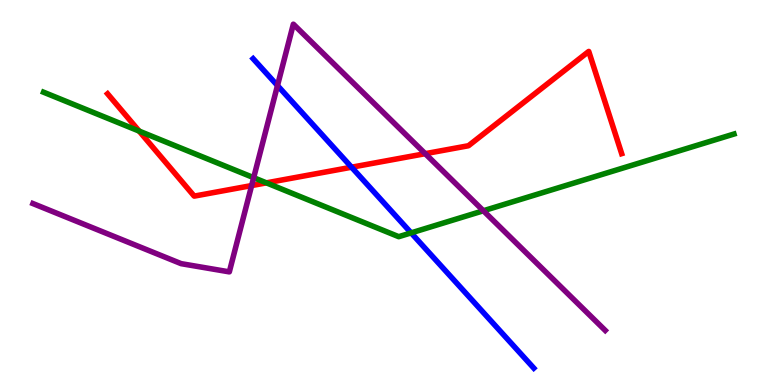[{'lines': ['blue', 'red'], 'intersections': [{'x': 4.54, 'y': 5.66}]}, {'lines': ['green', 'red'], 'intersections': [{'x': 1.8, 'y': 6.6}, {'x': 3.44, 'y': 5.25}]}, {'lines': ['purple', 'red'], 'intersections': [{'x': 3.25, 'y': 5.18}, {'x': 5.49, 'y': 6.01}]}, {'lines': ['blue', 'green'], 'intersections': [{'x': 5.3, 'y': 3.95}]}, {'lines': ['blue', 'purple'], 'intersections': [{'x': 3.58, 'y': 7.78}]}, {'lines': ['green', 'purple'], 'intersections': [{'x': 3.27, 'y': 5.38}, {'x': 6.24, 'y': 4.53}]}]